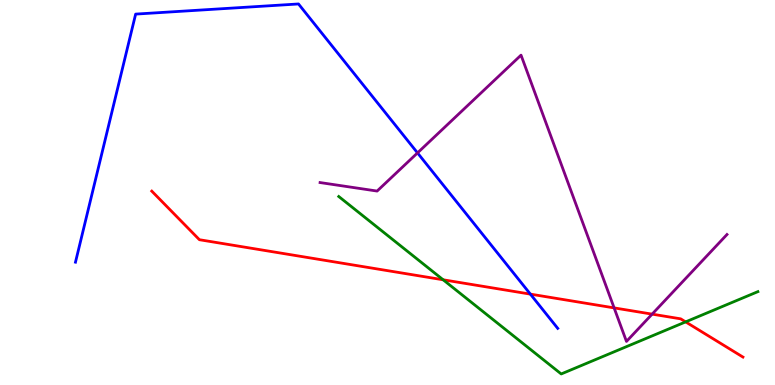[{'lines': ['blue', 'red'], 'intersections': [{'x': 6.84, 'y': 2.36}]}, {'lines': ['green', 'red'], 'intersections': [{'x': 5.72, 'y': 2.73}, {'x': 8.85, 'y': 1.64}]}, {'lines': ['purple', 'red'], 'intersections': [{'x': 7.92, 'y': 2.0}, {'x': 8.41, 'y': 1.84}]}, {'lines': ['blue', 'green'], 'intersections': []}, {'lines': ['blue', 'purple'], 'intersections': [{'x': 5.39, 'y': 6.03}]}, {'lines': ['green', 'purple'], 'intersections': []}]